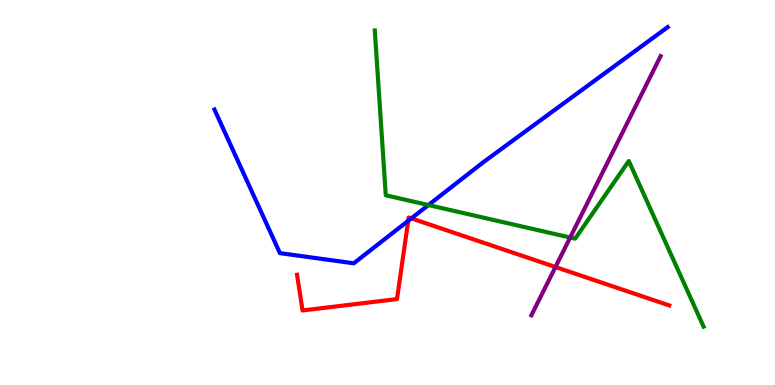[{'lines': ['blue', 'red'], 'intersections': [{'x': 5.27, 'y': 4.26}, {'x': 5.31, 'y': 4.33}]}, {'lines': ['green', 'red'], 'intersections': []}, {'lines': ['purple', 'red'], 'intersections': [{'x': 7.17, 'y': 3.06}]}, {'lines': ['blue', 'green'], 'intersections': [{'x': 5.53, 'y': 4.67}]}, {'lines': ['blue', 'purple'], 'intersections': []}, {'lines': ['green', 'purple'], 'intersections': [{'x': 7.36, 'y': 3.83}]}]